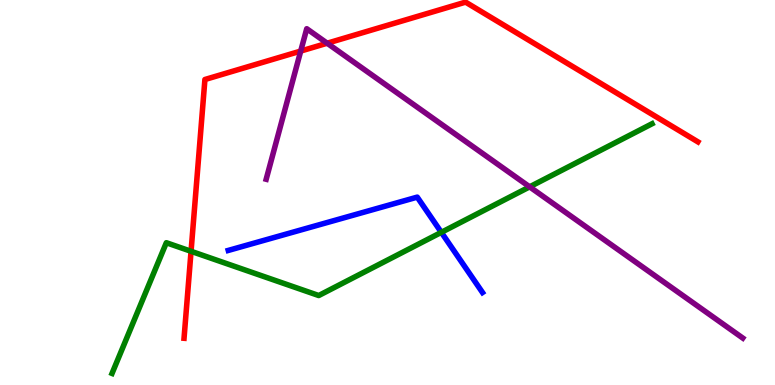[{'lines': ['blue', 'red'], 'intersections': []}, {'lines': ['green', 'red'], 'intersections': [{'x': 2.47, 'y': 3.47}]}, {'lines': ['purple', 'red'], 'intersections': [{'x': 3.88, 'y': 8.67}, {'x': 4.22, 'y': 8.88}]}, {'lines': ['blue', 'green'], 'intersections': [{'x': 5.69, 'y': 3.97}]}, {'lines': ['blue', 'purple'], 'intersections': []}, {'lines': ['green', 'purple'], 'intersections': [{'x': 6.83, 'y': 5.15}]}]